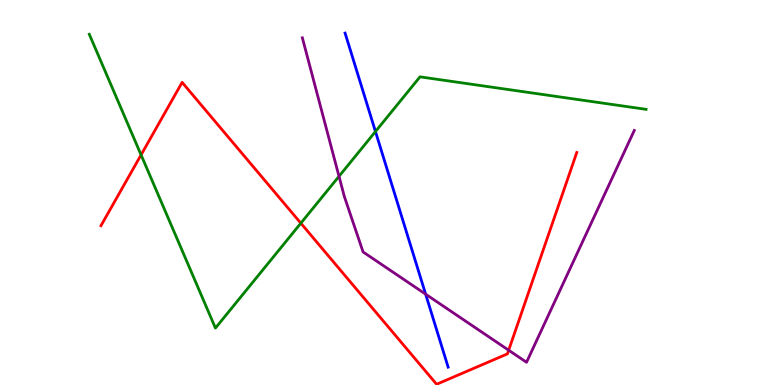[{'lines': ['blue', 'red'], 'intersections': []}, {'lines': ['green', 'red'], 'intersections': [{'x': 1.82, 'y': 5.98}, {'x': 3.88, 'y': 4.2}]}, {'lines': ['purple', 'red'], 'intersections': [{'x': 6.56, 'y': 0.904}]}, {'lines': ['blue', 'green'], 'intersections': [{'x': 4.84, 'y': 6.58}]}, {'lines': ['blue', 'purple'], 'intersections': [{'x': 5.49, 'y': 2.36}]}, {'lines': ['green', 'purple'], 'intersections': [{'x': 4.37, 'y': 5.42}]}]